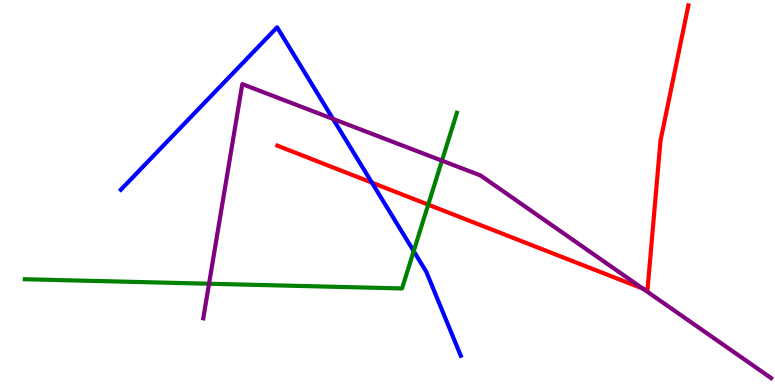[{'lines': ['blue', 'red'], 'intersections': [{'x': 4.8, 'y': 5.26}]}, {'lines': ['green', 'red'], 'intersections': [{'x': 5.53, 'y': 4.68}]}, {'lines': ['purple', 'red'], 'intersections': [{'x': 8.29, 'y': 2.51}]}, {'lines': ['blue', 'green'], 'intersections': [{'x': 5.34, 'y': 3.48}]}, {'lines': ['blue', 'purple'], 'intersections': [{'x': 4.3, 'y': 6.91}]}, {'lines': ['green', 'purple'], 'intersections': [{'x': 2.7, 'y': 2.63}, {'x': 5.7, 'y': 5.83}]}]